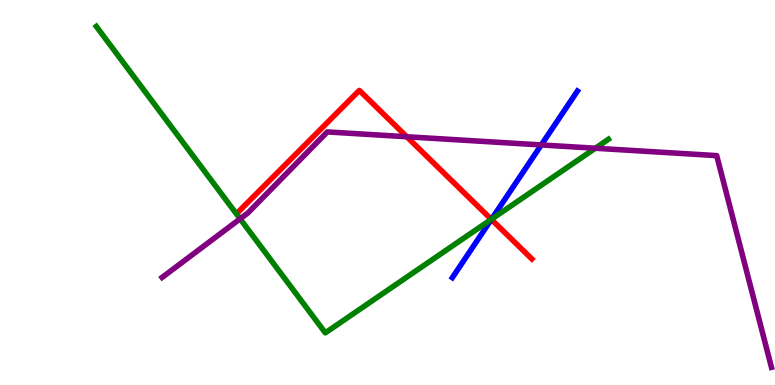[{'lines': ['blue', 'red'], 'intersections': [{'x': 6.34, 'y': 4.3}]}, {'lines': ['green', 'red'], 'intersections': [{'x': 6.34, 'y': 4.3}]}, {'lines': ['purple', 'red'], 'intersections': [{'x': 5.25, 'y': 6.45}]}, {'lines': ['blue', 'green'], 'intersections': [{'x': 6.34, 'y': 4.31}]}, {'lines': ['blue', 'purple'], 'intersections': [{'x': 6.98, 'y': 6.24}]}, {'lines': ['green', 'purple'], 'intersections': [{'x': 3.1, 'y': 4.32}, {'x': 7.68, 'y': 6.15}]}]